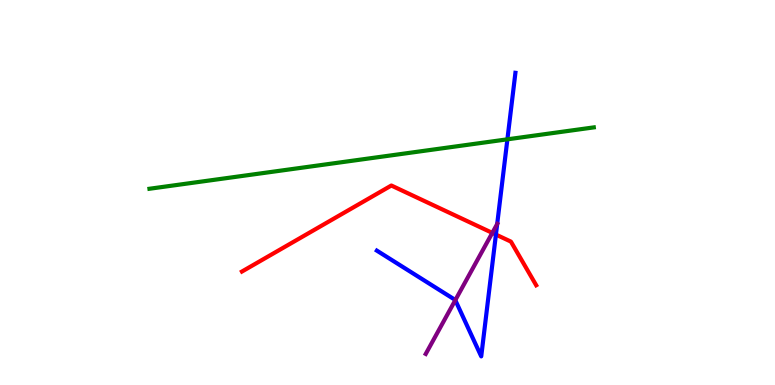[{'lines': ['blue', 'red'], 'intersections': [{'x': 6.4, 'y': 3.91}]}, {'lines': ['green', 'red'], 'intersections': []}, {'lines': ['purple', 'red'], 'intersections': [{'x': 6.35, 'y': 3.95}]}, {'lines': ['blue', 'green'], 'intersections': [{'x': 6.55, 'y': 6.38}]}, {'lines': ['blue', 'purple'], 'intersections': [{'x': 5.87, 'y': 2.2}, {'x': 6.42, 'y': 4.18}]}, {'lines': ['green', 'purple'], 'intersections': []}]